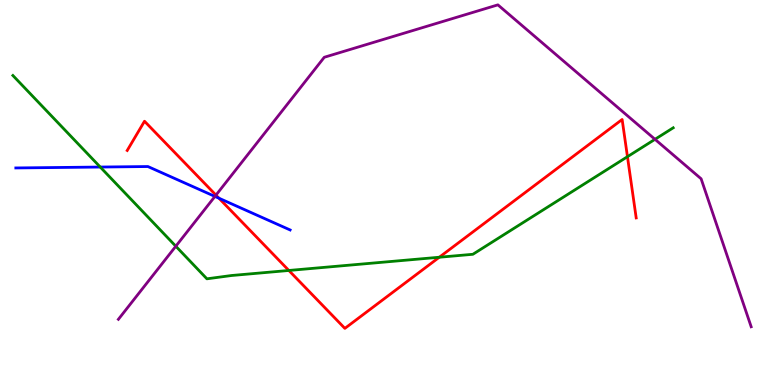[{'lines': ['blue', 'red'], 'intersections': [{'x': 2.83, 'y': 4.85}]}, {'lines': ['green', 'red'], 'intersections': [{'x': 3.73, 'y': 2.97}, {'x': 5.67, 'y': 3.32}, {'x': 8.1, 'y': 5.93}]}, {'lines': ['purple', 'red'], 'intersections': [{'x': 2.79, 'y': 4.93}]}, {'lines': ['blue', 'green'], 'intersections': [{'x': 1.29, 'y': 5.66}]}, {'lines': ['blue', 'purple'], 'intersections': [{'x': 2.77, 'y': 4.9}]}, {'lines': ['green', 'purple'], 'intersections': [{'x': 2.27, 'y': 3.6}, {'x': 8.45, 'y': 6.38}]}]